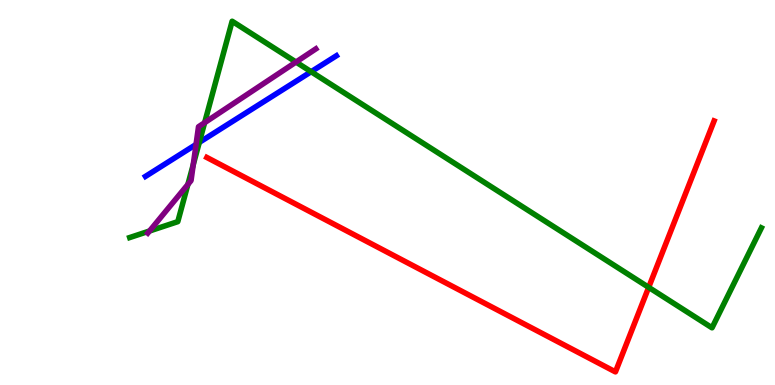[{'lines': ['blue', 'red'], 'intersections': []}, {'lines': ['green', 'red'], 'intersections': [{'x': 8.37, 'y': 2.54}]}, {'lines': ['purple', 'red'], 'intersections': []}, {'lines': ['blue', 'green'], 'intersections': [{'x': 2.57, 'y': 6.3}, {'x': 4.01, 'y': 8.14}]}, {'lines': ['blue', 'purple'], 'intersections': [{'x': 2.53, 'y': 6.25}]}, {'lines': ['green', 'purple'], 'intersections': [{'x': 1.93, 'y': 4.0}, {'x': 2.42, 'y': 5.21}, {'x': 2.49, 'y': 5.72}, {'x': 2.64, 'y': 6.81}, {'x': 3.82, 'y': 8.39}]}]